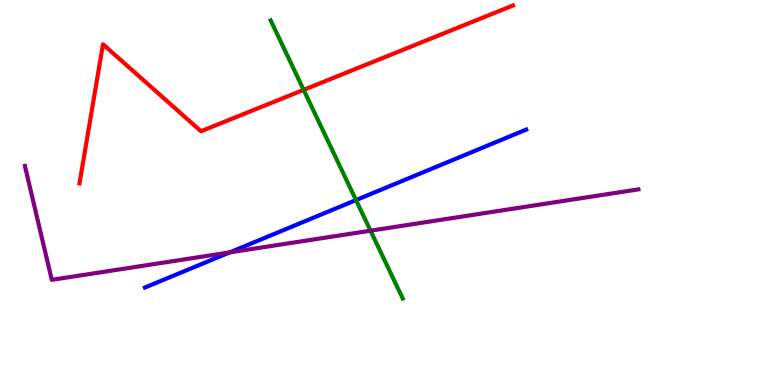[{'lines': ['blue', 'red'], 'intersections': []}, {'lines': ['green', 'red'], 'intersections': [{'x': 3.92, 'y': 7.67}]}, {'lines': ['purple', 'red'], 'intersections': []}, {'lines': ['blue', 'green'], 'intersections': [{'x': 4.59, 'y': 4.8}]}, {'lines': ['blue', 'purple'], 'intersections': [{'x': 2.96, 'y': 3.44}]}, {'lines': ['green', 'purple'], 'intersections': [{'x': 4.78, 'y': 4.01}]}]